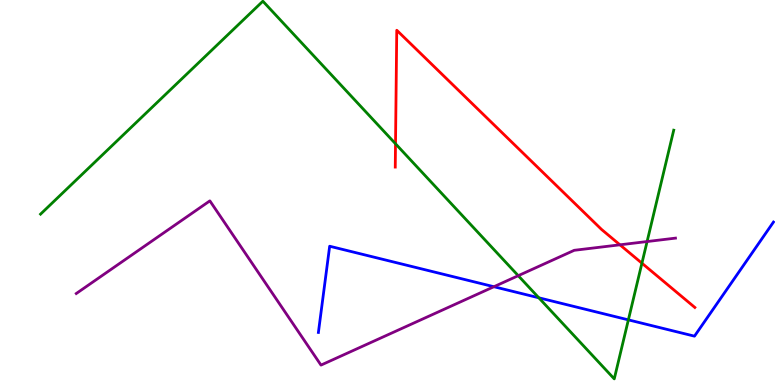[{'lines': ['blue', 'red'], 'intersections': []}, {'lines': ['green', 'red'], 'intersections': [{'x': 5.1, 'y': 6.27}, {'x': 8.28, 'y': 3.16}]}, {'lines': ['purple', 'red'], 'intersections': [{'x': 8.0, 'y': 3.64}]}, {'lines': ['blue', 'green'], 'intersections': [{'x': 6.95, 'y': 2.27}, {'x': 8.11, 'y': 1.69}]}, {'lines': ['blue', 'purple'], 'intersections': [{'x': 6.37, 'y': 2.55}]}, {'lines': ['green', 'purple'], 'intersections': [{'x': 6.69, 'y': 2.84}, {'x': 8.35, 'y': 3.73}]}]